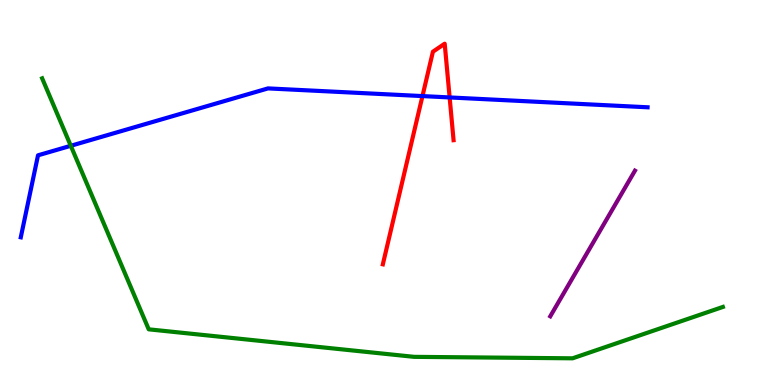[{'lines': ['blue', 'red'], 'intersections': [{'x': 5.45, 'y': 7.5}, {'x': 5.8, 'y': 7.47}]}, {'lines': ['green', 'red'], 'intersections': []}, {'lines': ['purple', 'red'], 'intersections': []}, {'lines': ['blue', 'green'], 'intersections': [{'x': 0.913, 'y': 6.21}]}, {'lines': ['blue', 'purple'], 'intersections': []}, {'lines': ['green', 'purple'], 'intersections': []}]